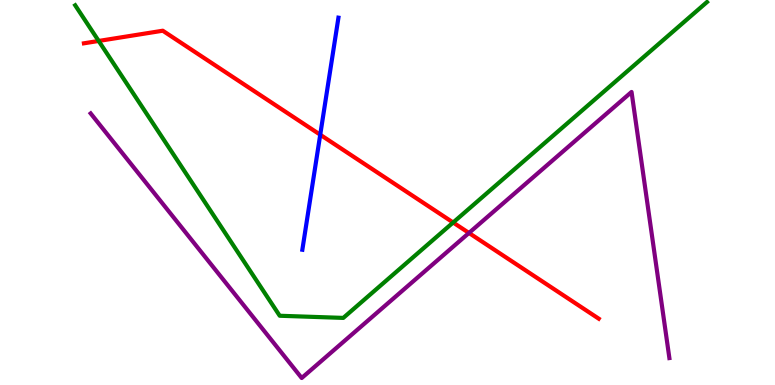[{'lines': ['blue', 'red'], 'intersections': [{'x': 4.13, 'y': 6.5}]}, {'lines': ['green', 'red'], 'intersections': [{'x': 1.27, 'y': 8.94}, {'x': 5.85, 'y': 4.22}]}, {'lines': ['purple', 'red'], 'intersections': [{'x': 6.05, 'y': 3.95}]}, {'lines': ['blue', 'green'], 'intersections': []}, {'lines': ['blue', 'purple'], 'intersections': []}, {'lines': ['green', 'purple'], 'intersections': []}]